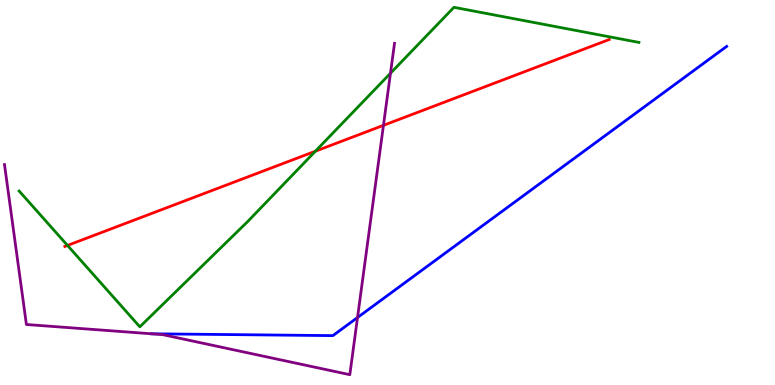[{'lines': ['blue', 'red'], 'intersections': []}, {'lines': ['green', 'red'], 'intersections': [{'x': 0.871, 'y': 3.63}, {'x': 4.07, 'y': 6.07}]}, {'lines': ['purple', 'red'], 'intersections': [{'x': 4.95, 'y': 6.74}]}, {'lines': ['blue', 'green'], 'intersections': []}, {'lines': ['blue', 'purple'], 'intersections': [{'x': 1.95, 'y': 1.33}, {'x': 4.61, 'y': 1.75}]}, {'lines': ['green', 'purple'], 'intersections': [{'x': 5.04, 'y': 8.1}]}]